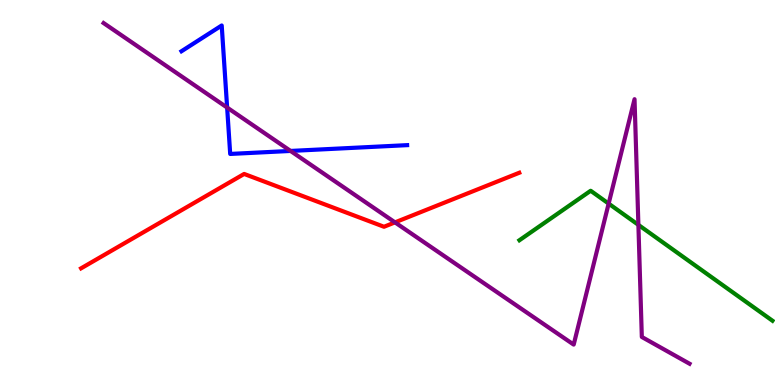[{'lines': ['blue', 'red'], 'intersections': []}, {'lines': ['green', 'red'], 'intersections': []}, {'lines': ['purple', 'red'], 'intersections': [{'x': 5.1, 'y': 4.22}]}, {'lines': ['blue', 'green'], 'intersections': []}, {'lines': ['blue', 'purple'], 'intersections': [{'x': 2.93, 'y': 7.21}, {'x': 3.75, 'y': 6.08}]}, {'lines': ['green', 'purple'], 'intersections': [{'x': 7.85, 'y': 4.71}, {'x': 8.24, 'y': 4.16}]}]